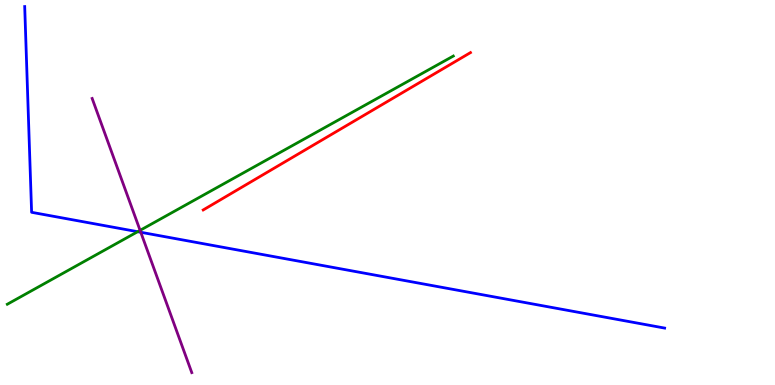[{'lines': ['blue', 'red'], 'intersections': []}, {'lines': ['green', 'red'], 'intersections': []}, {'lines': ['purple', 'red'], 'intersections': []}, {'lines': ['blue', 'green'], 'intersections': [{'x': 1.78, 'y': 3.98}]}, {'lines': ['blue', 'purple'], 'intersections': [{'x': 1.82, 'y': 3.97}]}, {'lines': ['green', 'purple'], 'intersections': [{'x': 1.81, 'y': 4.02}]}]